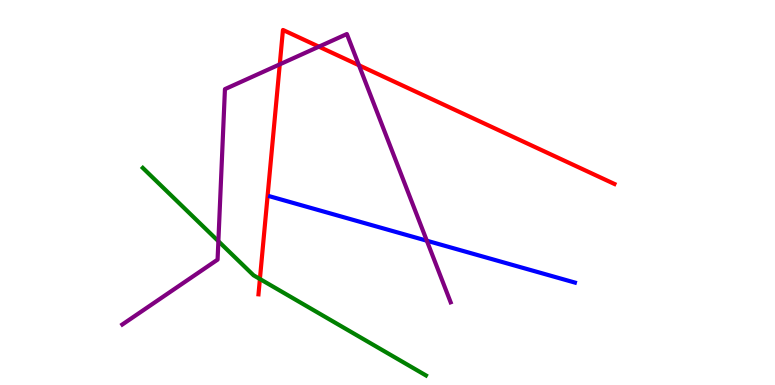[{'lines': ['blue', 'red'], 'intersections': []}, {'lines': ['green', 'red'], 'intersections': [{'x': 3.35, 'y': 2.75}]}, {'lines': ['purple', 'red'], 'intersections': [{'x': 3.61, 'y': 8.33}, {'x': 4.11, 'y': 8.79}, {'x': 4.63, 'y': 8.3}]}, {'lines': ['blue', 'green'], 'intersections': []}, {'lines': ['blue', 'purple'], 'intersections': [{'x': 5.51, 'y': 3.75}]}, {'lines': ['green', 'purple'], 'intersections': [{'x': 2.82, 'y': 3.74}]}]